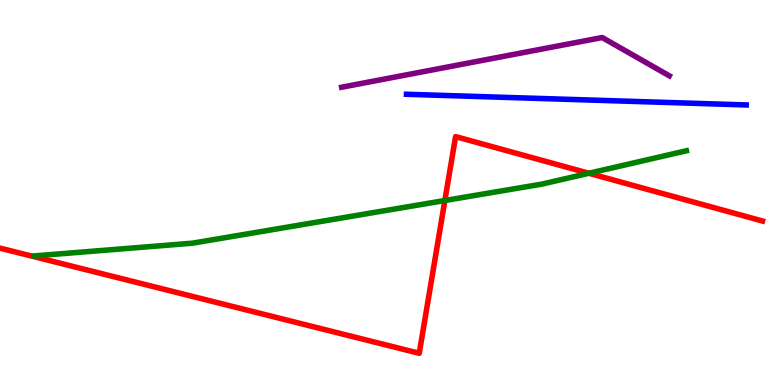[{'lines': ['blue', 'red'], 'intersections': []}, {'lines': ['green', 'red'], 'intersections': [{'x': 5.74, 'y': 4.79}, {'x': 7.6, 'y': 5.5}]}, {'lines': ['purple', 'red'], 'intersections': []}, {'lines': ['blue', 'green'], 'intersections': []}, {'lines': ['blue', 'purple'], 'intersections': []}, {'lines': ['green', 'purple'], 'intersections': []}]